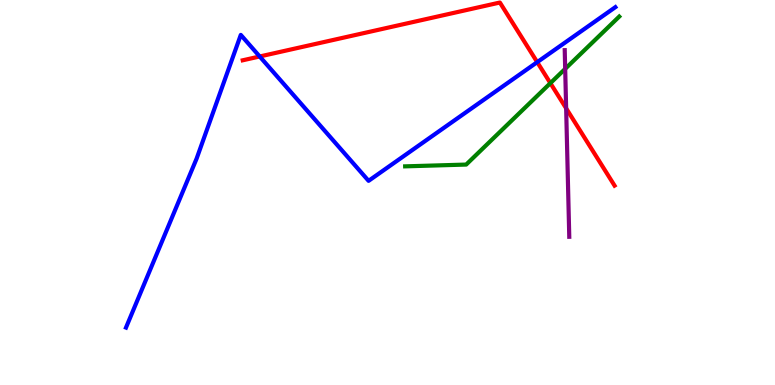[{'lines': ['blue', 'red'], 'intersections': [{'x': 3.35, 'y': 8.53}, {'x': 6.93, 'y': 8.39}]}, {'lines': ['green', 'red'], 'intersections': [{'x': 7.1, 'y': 7.84}]}, {'lines': ['purple', 'red'], 'intersections': [{'x': 7.31, 'y': 7.19}]}, {'lines': ['blue', 'green'], 'intersections': []}, {'lines': ['blue', 'purple'], 'intersections': []}, {'lines': ['green', 'purple'], 'intersections': [{'x': 7.29, 'y': 8.21}]}]